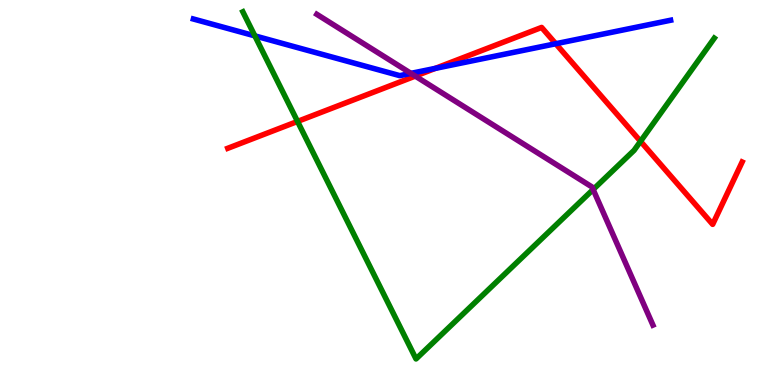[{'lines': ['blue', 'red'], 'intersections': [{'x': 5.62, 'y': 8.22}, {'x': 7.17, 'y': 8.86}]}, {'lines': ['green', 'red'], 'intersections': [{'x': 3.84, 'y': 6.85}, {'x': 8.26, 'y': 6.33}]}, {'lines': ['purple', 'red'], 'intersections': [{'x': 5.36, 'y': 8.02}]}, {'lines': ['blue', 'green'], 'intersections': [{'x': 3.29, 'y': 9.07}]}, {'lines': ['blue', 'purple'], 'intersections': [{'x': 5.3, 'y': 8.09}]}, {'lines': ['green', 'purple'], 'intersections': [{'x': 7.65, 'y': 5.08}]}]